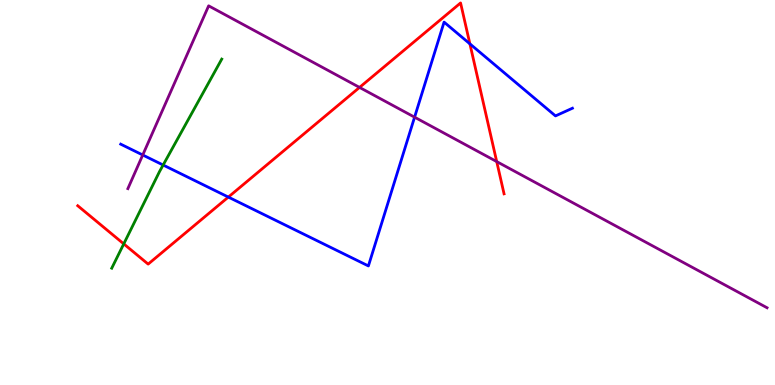[{'lines': ['blue', 'red'], 'intersections': [{'x': 2.95, 'y': 4.88}, {'x': 6.06, 'y': 8.86}]}, {'lines': ['green', 'red'], 'intersections': [{'x': 1.6, 'y': 3.67}]}, {'lines': ['purple', 'red'], 'intersections': [{'x': 4.64, 'y': 7.73}, {'x': 6.41, 'y': 5.8}]}, {'lines': ['blue', 'green'], 'intersections': [{'x': 2.11, 'y': 5.71}]}, {'lines': ['blue', 'purple'], 'intersections': [{'x': 1.84, 'y': 5.97}, {'x': 5.35, 'y': 6.96}]}, {'lines': ['green', 'purple'], 'intersections': []}]